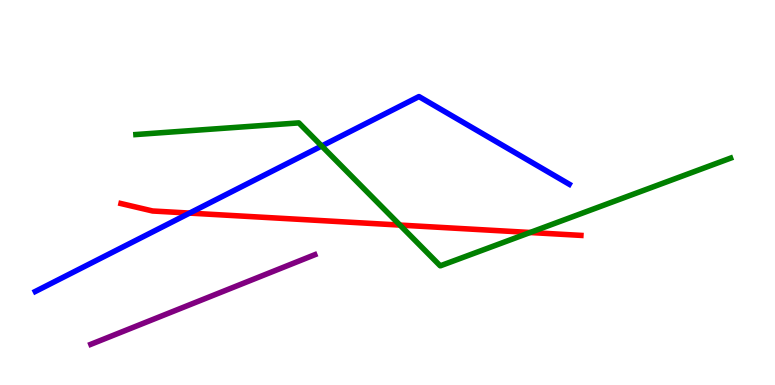[{'lines': ['blue', 'red'], 'intersections': [{'x': 2.45, 'y': 4.47}]}, {'lines': ['green', 'red'], 'intersections': [{'x': 5.16, 'y': 4.15}, {'x': 6.84, 'y': 3.96}]}, {'lines': ['purple', 'red'], 'intersections': []}, {'lines': ['blue', 'green'], 'intersections': [{'x': 4.15, 'y': 6.21}]}, {'lines': ['blue', 'purple'], 'intersections': []}, {'lines': ['green', 'purple'], 'intersections': []}]